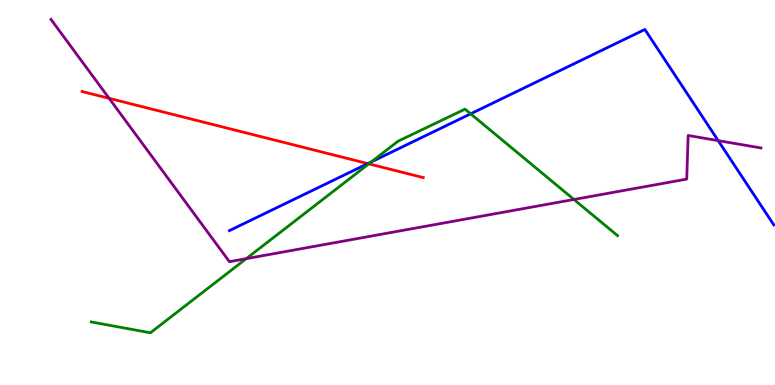[{'lines': ['blue', 'red'], 'intersections': [{'x': 4.75, 'y': 5.75}]}, {'lines': ['green', 'red'], 'intersections': [{'x': 4.76, 'y': 5.74}]}, {'lines': ['purple', 'red'], 'intersections': [{'x': 1.41, 'y': 7.45}]}, {'lines': ['blue', 'green'], 'intersections': [{'x': 4.79, 'y': 5.79}, {'x': 6.07, 'y': 7.04}]}, {'lines': ['blue', 'purple'], 'intersections': [{'x': 9.27, 'y': 6.35}]}, {'lines': ['green', 'purple'], 'intersections': [{'x': 3.18, 'y': 3.28}, {'x': 7.41, 'y': 4.82}]}]